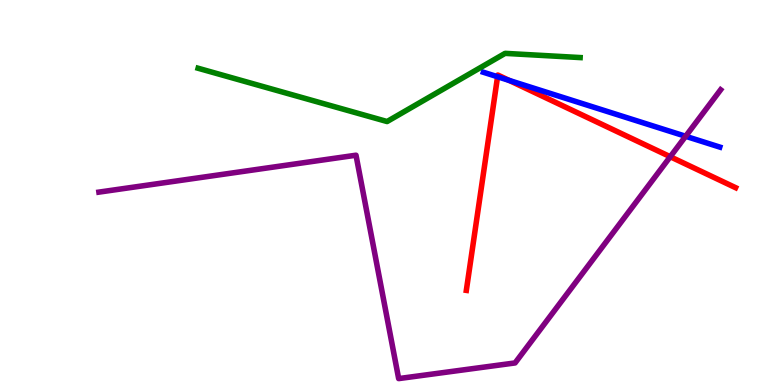[{'lines': ['blue', 'red'], 'intersections': [{'x': 6.42, 'y': 8.01}, {'x': 6.57, 'y': 7.91}]}, {'lines': ['green', 'red'], 'intersections': []}, {'lines': ['purple', 'red'], 'intersections': [{'x': 8.65, 'y': 5.93}]}, {'lines': ['blue', 'green'], 'intersections': []}, {'lines': ['blue', 'purple'], 'intersections': [{'x': 8.85, 'y': 6.46}]}, {'lines': ['green', 'purple'], 'intersections': []}]